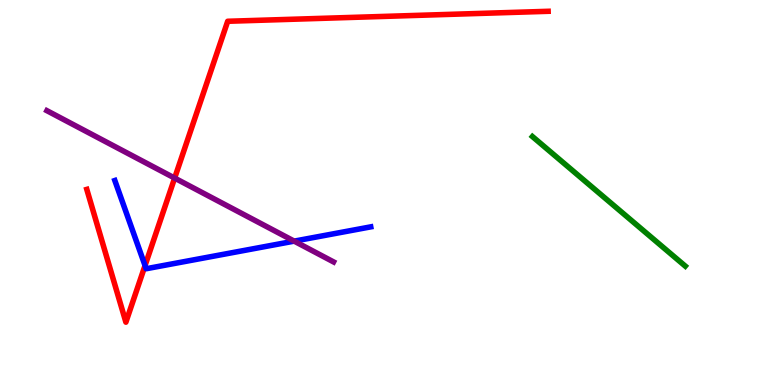[{'lines': ['blue', 'red'], 'intersections': [{'x': 1.87, 'y': 3.1}]}, {'lines': ['green', 'red'], 'intersections': []}, {'lines': ['purple', 'red'], 'intersections': [{'x': 2.25, 'y': 5.37}]}, {'lines': ['blue', 'green'], 'intersections': []}, {'lines': ['blue', 'purple'], 'intersections': [{'x': 3.8, 'y': 3.74}]}, {'lines': ['green', 'purple'], 'intersections': []}]